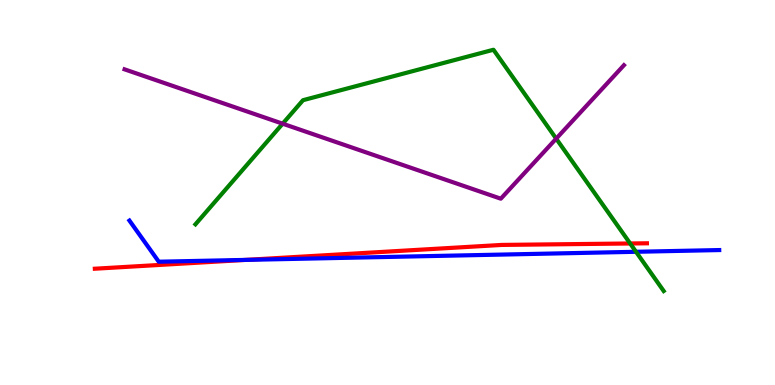[{'lines': ['blue', 'red'], 'intersections': [{'x': 3.17, 'y': 3.25}]}, {'lines': ['green', 'red'], 'intersections': [{'x': 8.13, 'y': 3.68}]}, {'lines': ['purple', 'red'], 'intersections': []}, {'lines': ['blue', 'green'], 'intersections': [{'x': 8.21, 'y': 3.46}]}, {'lines': ['blue', 'purple'], 'intersections': []}, {'lines': ['green', 'purple'], 'intersections': [{'x': 3.65, 'y': 6.79}, {'x': 7.18, 'y': 6.4}]}]